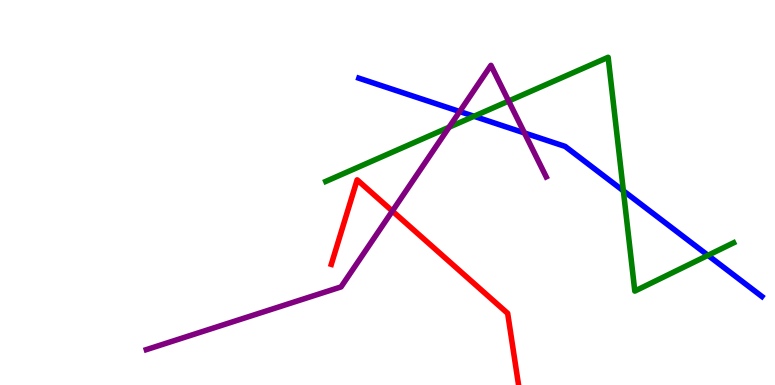[{'lines': ['blue', 'red'], 'intersections': []}, {'lines': ['green', 'red'], 'intersections': []}, {'lines': ['purple', 'red'], 'intersections': [{'x': 5.06, 'y': 4.52}]}, {'lines': ['blue', 'green'], 'intersections': [{'x': 6.12, 'y': 6.98}, {'x': 8.04, 'y': 5.04}, {'x': 9.13, 'y': 3.37}]}, {'lines': ['blue', 'purple'], 'intersections': [{'x': 5.93, 'y': 7.1}, {'x': 6.77, 'y': 6.55}]}, {'lines': ['green', 'purple'], 'intersections': [{'x': 5.79, 'y': 6.7}, {'x': 6.56, 'y': 7.38}]}]